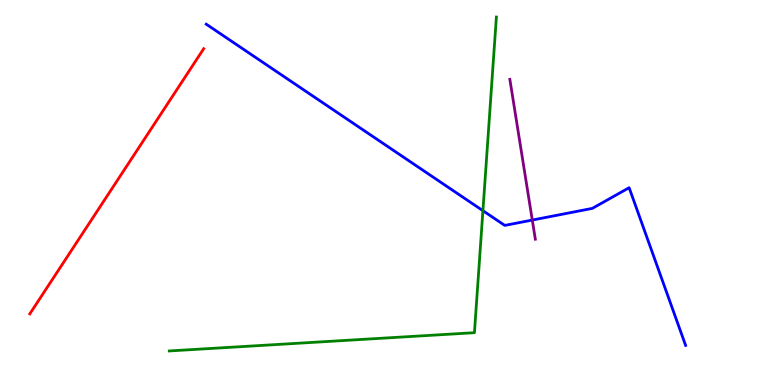[{'lines': ['blue', 'red'], 'intersections': []}, {'lines': ['green', 'red'], 'intersections': []}, {'lines': ['purple', 'red'], 'intersections': []}, {'lines': ['blue', 'green'], 'intersections': [{'x': 6.23, 'y': 4.53}]}, {'lines': ['blue', 'purple'], 'intersections': [{'x': 6.87, 'y': 4.28}]}, {'lines': ['green', 'purple'], 'intersections': []}]